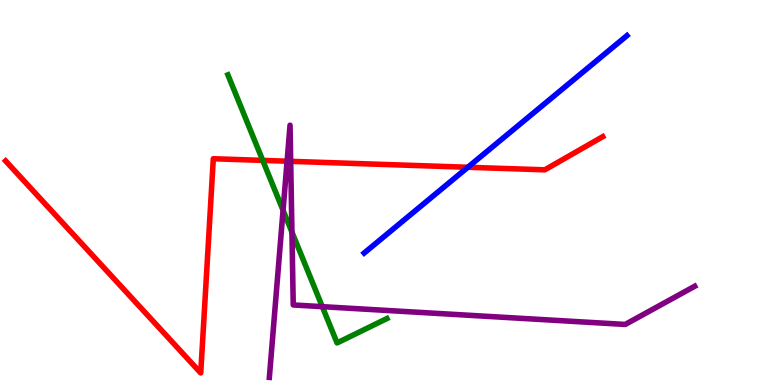[{'lines': ['blue', 'red'], 'intersections': [{'x': 6.04, 'y': 5.66}]}, {'lines': ['green', 'red'], 'intersections': [{'x': 3.39, 'y': 5.83}]}, {'lines': ['purple', 'red'], 'intersections': [{'x': 3.7, 'y': 5.81}, {'x': 3.75, 'y': 5.81}]}, {'lines': ['blue', 'green'], 'intersections': []}, {'lines': ['blue', 'purple'], 'intersections': []}, {'lines': ['green', 'purple'], 'intersections': [{'x': 3.65, 'y': 4.54}, {'x': 3.77, 'y': 3.97}, {'x': 4.16, 'y': 2.03}]}]